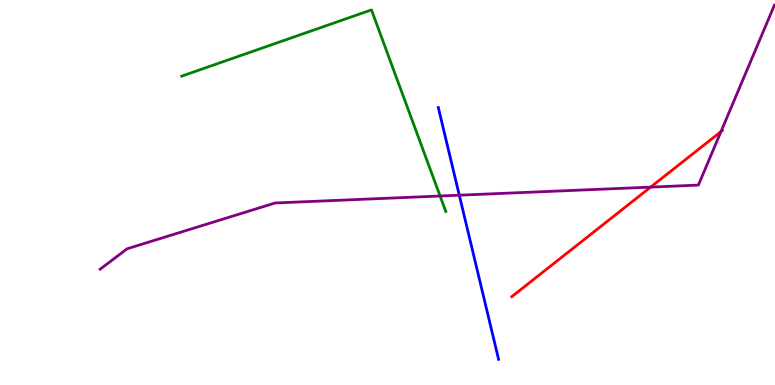[{'lines': ['blue', 'red'], 'intersections': []}, {'lines': ['green', 'red'], 'intersections': []}, {'lines': ['purple', 'red'], 'intersections': [{'x': 8.4, 'y': 5.14}, {'x': 9.3, 'y': 6.58}]}, {'lines': ['blue', 'green'], 'intersections': []}, {'lines': ['blue', 'purple'], 'intersections': [{'x': 5.93, 'y': 4.93}]}, {'lines': ['green', 'purple'], 'intersections': [{'x': 5.68, 'y': 4.91}]}]